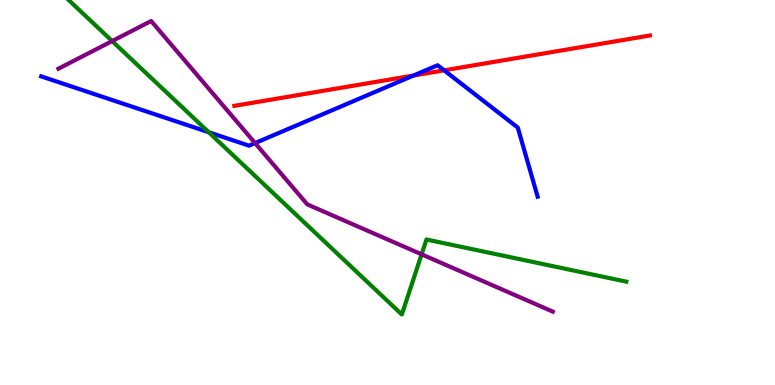[{'lines': ['blue', 'red'], 'intersections': [{'x': 5.34, 'y': 8.04}, {'x': 5.73, 'y': 8.17}]}, {'lines': ['green', 'red'], 'intersections': []}, {'lines': ['purple', 'red'], 'intersections': []}, {'lines': ['blue', 'green'], 'intersections': [{'x': 2.69, 'y': 6.57}]}, {'lines': ['blue', 'purple'], 'intersections': [{'x': 3.29, 'y': 6.28}]}, {'lines': ['green', 'purple'], 'intersections': [{'x': 1.45, 'y': 8.93}, {'x': 5.44, 'y': 3.39}]}]